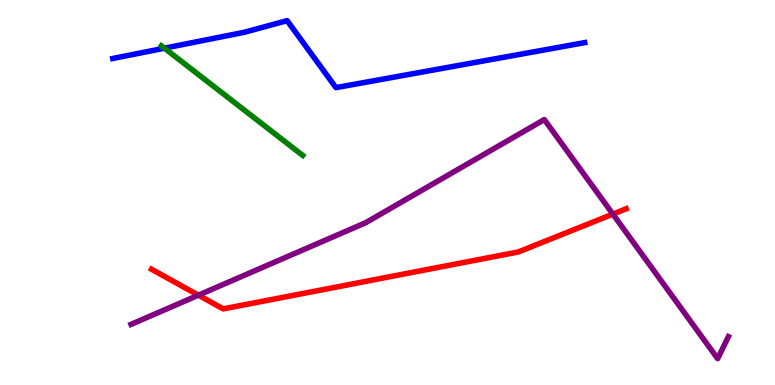[{'lines': ['blue', 'red'], 'intersections': []}, {'lines': ['green', 'red'], 'intersections': []}, {'lines': ['purple', 'red'], 'intersections': [{'x': 2.56, 'y': 2.33}, {'x': 7.91, 'y': 4.44}]}, {'lines': ['blue', 'green'], 'intersections': [{'x': 2.12, 'y': 8.75}]}, {'lines': ['blue', 'purple'], 'intersections': []}, {'lines': ['green', 'purple'], 'intersections': []}]